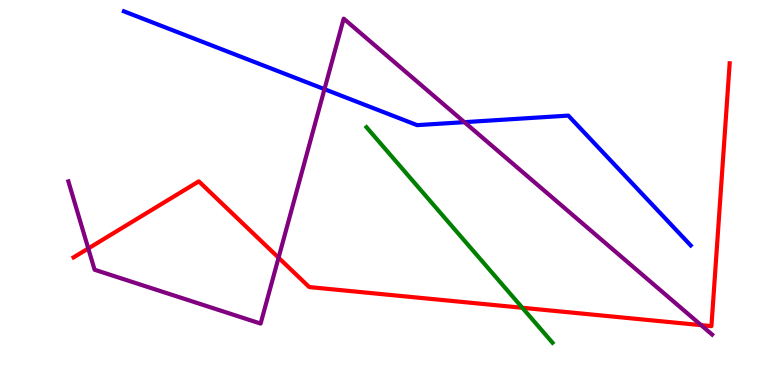[{'lines': ['blue', 'red'], 'intersections': []}, {'lines': ['green', 'red'], 'intersections': [{'x': 6.74, 'y': 2.01}]}, {'lines': ['purple', 'red'], 'intersections': [{'x': 1.14, 'y': 3.55}, {'x': 3.59, 'y': 3.31}, {'x': 9.05, 'y': 1.55}]}, {'lines': ['blue', 'green'], 'intersections': []}, {'lines': ['blue', 'purple'], 'intersections': [{'x': 4.19, 'y': 7.68}, {'x': 5.99, 'y': 6.83}]}, {'lines': ['green', 'purple'], 'intersections': []}]